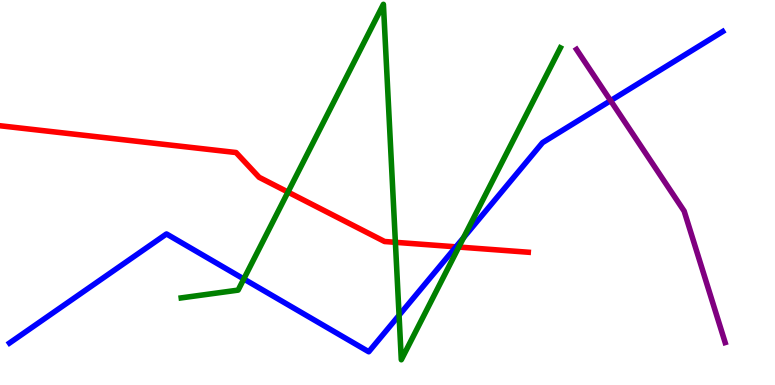[{'lines': ['blue', 'red'], 'intersections': [{'x': 5.88, 'y': 3.59}]}, {'lines': ['green', 'red'], 'intersections': [{'x': 3.72, 'y': 5.01}, {'x': 5.1, 'y': 3.71}, {'x': 5.92, 'y': 3.58}]}, {'lines': ['purple', 'red'], 'intersections': []}, {'lines': ['blue', 'green'], 'intersections': [{'x': 3.15, 'y': 2.75}, {'x': 5.15, 'y': 1.81}, {'x': 5.98, 'y': 3.83}]}, {'lines': ['blue', 'purple'], 'intersections': [{'x': 7.88, 'y': 7.39}]}, {'lines': ['green', 'purple'], 'intersections': []}]